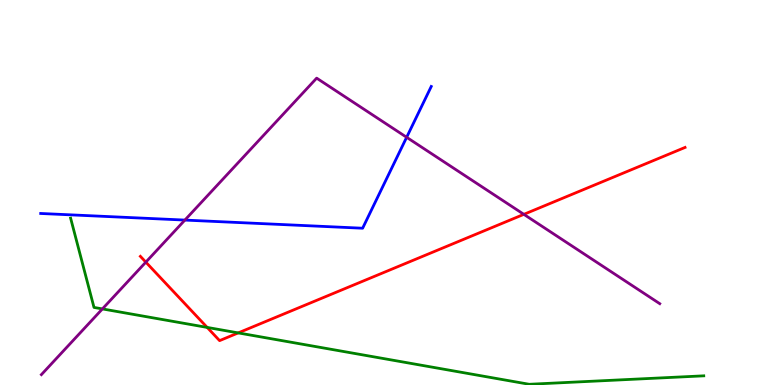[{'lines': ['blue', 'red'], 'intersections': []}, {'lines': ['green', 'red'], 'intersections': [{'x': 2.67, 'y': 1.5}, {'x': 3.07, 'y': 1.35}]}, {'lines': ['purple', 'red'], 'intersections': [{'x': 1.88, 'y': 3.19}, {'x': 6.76, 'y': 4.43}]}, {'lines': ['blue', 'green'], 'intersections': []}, {'lines': ['blue', 'purple'], 'intersections': [{'x': 2.39, 'y': 4.28}, {'x': 5.25, 'y': 6.43}]}, {'lines': ['green', 'purple'], 'intersections': [{'x': 1.32, 'y': 1.98}]}]